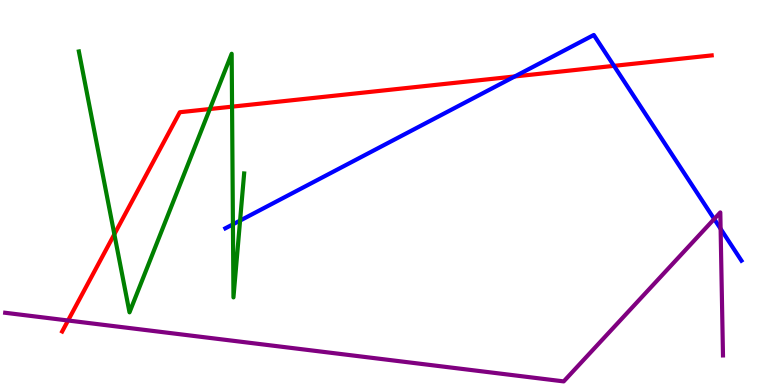[{'lines': ['blue', 'red'], 'intersections': [{'x': 6.64, 'y': 8.01}, {'x': 7.92, 'y': 8.29}]}, {'lines': ['green', 'red'], 'intersections': [{'x': 1.48, 'y': 3.92}, {'x': 2.71, 'y': 7.17}, {'x': 2.99, 'y': 7.23}]}, {'lines': ['purple', 'red'], 'intersections': [{'x': 0.878, 'y': 1.68}]}, {'lines': ['blue', 'green'], 'intersections': [{'x': 3.01, 'y': 4.17}, {'x': 3.1, 'y': 4.27}]}, {'lines': ['blue', 'purple'], 'intersections': [{'x': 9.22, 'y': 4.31}, {'x': 9.3, 'y': 4.06}]}, {'lines': ['green', 'purple'], 'intersections': []}]